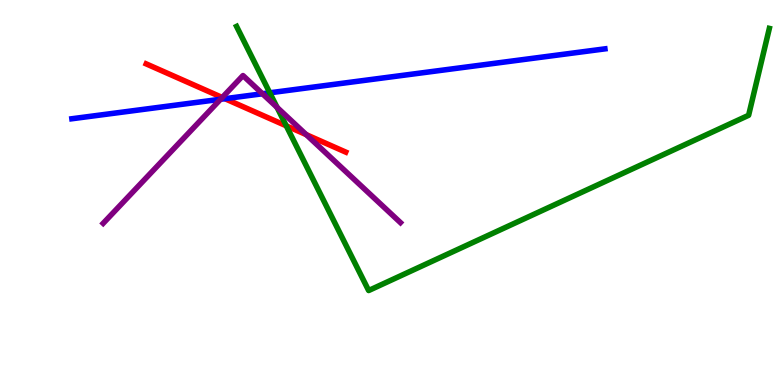[{'lines': ['blue', 'red'], 'intersections': [{'x': 2.9, 'y': 7.44}]}, {'lines': ['green', 'red'], 'intersections': [{'x': 3.69, 'y': 6.73}]}, {'lines': ['purple', 'red'], 'intersections': [{'x': 2.87, 'y': 7.47}, {'x': 3.95, 'y': 6.5}]}, {'lines': ['blue', 'green'], 'intersections': [{'x': 3.48, 'y': 7.59}]}, {'lines': ['blue', 'purple'], 'intersections': [{'x': 2.85, 'y': 7.42}, {'x': 3.39, 'y': 7.56}]}, {'lines': ['green', 'purple'], 'intersections': [{'x': 3.57, 'y': 7.21}]}]